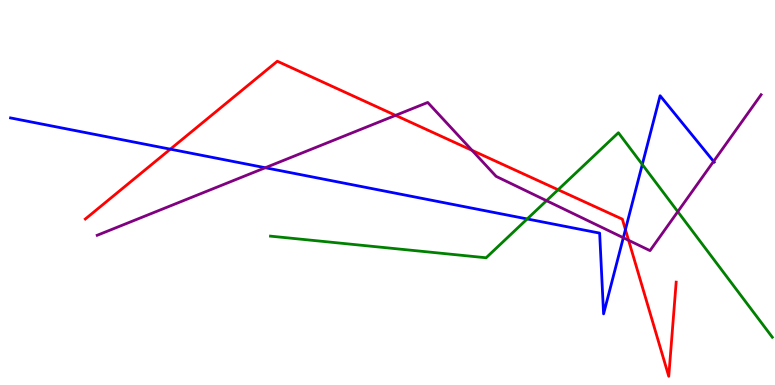[{'lines': ['blue', 'red'], 'intersections': [{'x': 2.2, 'y': 6.13}, {'x': 8.07, 'y': 4.04}]}, {'lines': ['green', 'red'], 'intersections': [{'x': 7.2, 'y': 5.07}]}, {'lines': ['purple', 'red'], 'intersections': [{'x': 5.1, 'y': 7.0}, {'x': 6.09, 'y': 6.09}, {'x': 8.11, 'y': 3.76}]}, {'lines': ['blue', 'green'], 'intersections': [{'x': 6.8, 'y': 4.31}, {'x': 8.29, 'y': 5.73}]}, {'lines': ['blue', 'purple'], 'intersections': [{'x': 3.42, 'y': 5.64}, {'x': 8.04, 'y': 3.83}, {'x': 9.21, 'y': 5.81}]}, {'lines': ['green', 'purple'], 'intersections': [{'x': 7.05, 'y': 4.79}, {'x': 8.75, 'y': 4.5}]}]